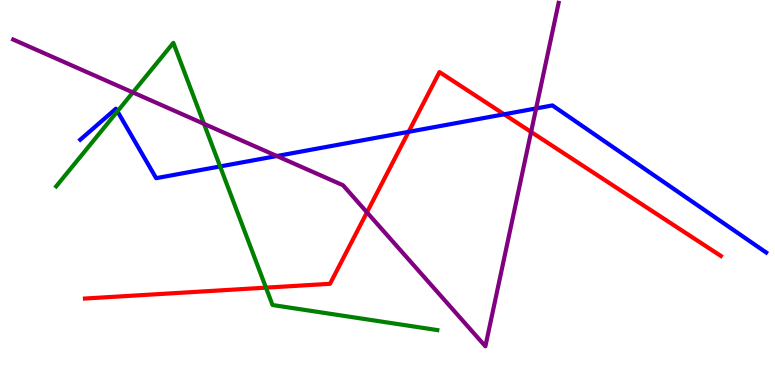[{'lines': ['blue', 'red'], 'intersections': [{'x': 5.27, 'y': 6.58}, {'x': 6.5, 'y': 7.03}]}, {'lines': ['green', 'red'], 'intersections': [{'x': 3.43, 'y': 2.53}]}, {'lines': ['purple', 'red'], 'intersections': [{'x': 4.74, 'y': 4.48}, {'x': 6.85, 'y': 6.57}]}, {'lines': ['blue', 'green'], 'intersections': [{'x': 1.52, 'y': 7.11}, {'x': 2.84, 'y': 5.68}]}, {'lines': ['blue', 'purple'], 'intersections': [{'x': 3.57, 'y': 5.95}, {'x': 6.92, 'y': 7.18}]}, {'lines': ['green', 'purple'], 'intersections': [{'x': 1.71, 'y': 7.6}, {'x': 2.63, 'y': 6.78}]}]